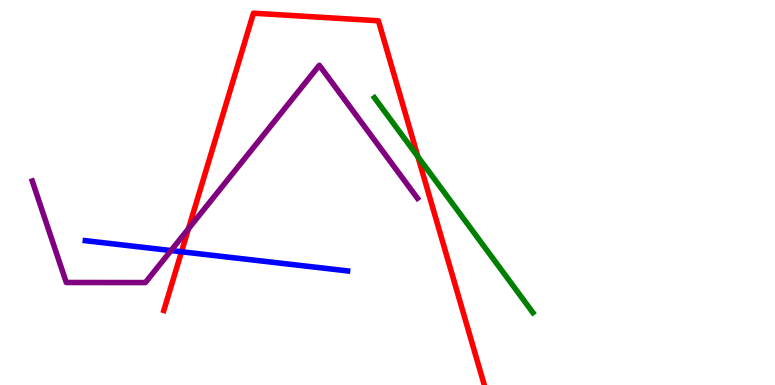[{'lines': ['blue', 'red'], 'intersections': [{'x': 2.34, 'y': 3.46}]}, {'lines': ['green', 'red'], 'intersections': [{'x': 5.39, 'y': 5.93}]}, {'lines': ['purple', 'red'], 'intersections': [{'x': 2.43, 'y': 4.06}]}, {'lines': ['blue', 'green'], 'intersections': []}, {'lines': ['blue', 'purple'], 'intersections': [{'x': 2.21, 'y': 3.49}]}, {'lines': ['green', 'purple'], 'intersections': []}]